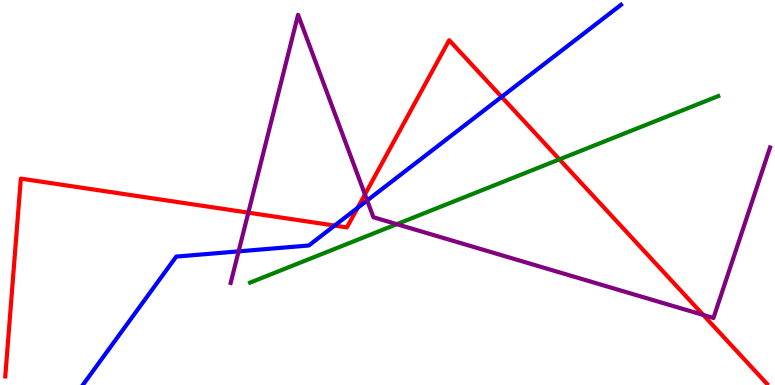[{'lines': ['blue', 'red'], 'intersections': [{'x': 4.32, 'y': 4.14}, {'x': 4.61, 'y': 4.6}, {'x': 6.47, 'y': 7.48}]}, {'lines': ['green', 'red'], 'intersections': [{'x': 7.22, 'y': 5.86}]}, {'lines': ['purple', 'red'], 'intersections': [{'x': 3.2, 'y': 4.48}, {'x': 4.71, 'y': 4.95}, {'x': 9.07, 'y': 1.82}]}, {'lines': ['blue', 'green'], 'intersections': []}, {'lines': ['blue', 'purple'], 'intersections': [{'x': 3.08, 'y': 3.47}, {'x': 4.74, 'y': 4.79}]}, {'lines': ['green', 'purple'], 'intersections': [{'x': 5.12, 'y': 4.18}]}]